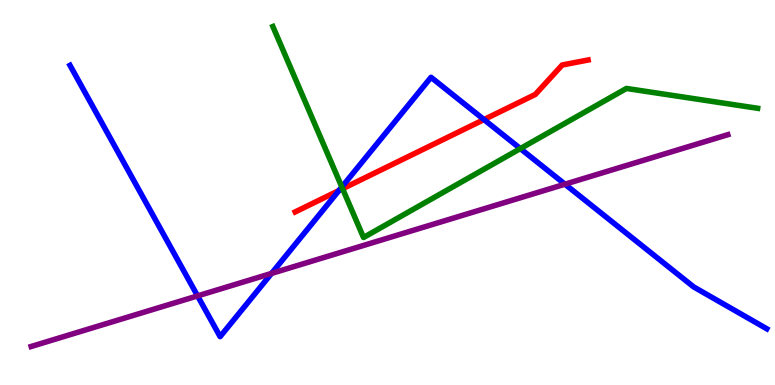[{'lines': ['blue', 'red'], 'intersections': [{'x': 4.37, 'y': 5.05}, {'x': 6.24, 'y': 6.89}]}, {'lines': ['green', 'red'], 'intersections': [{'x': 4.42, 'y': 5.1}]}, {'lines': ['purple', 'red'], 'intersections': []}, {'lines': ['blue', 'green'], 'intersections': [{'x': 4.41, 'y': 5.14}, {'x': 6.71, 'y': 6.14}]}, {'lines': ['blue', 'purple'], 'intersections': [{'x': 2.55, 'y': 2.31}, {'x': 3.5, 'y': 2.9}, {'x': 7.29, 'y': 5.22}]}, {'lines': ['green', 'purple'], 'intersections': []}]